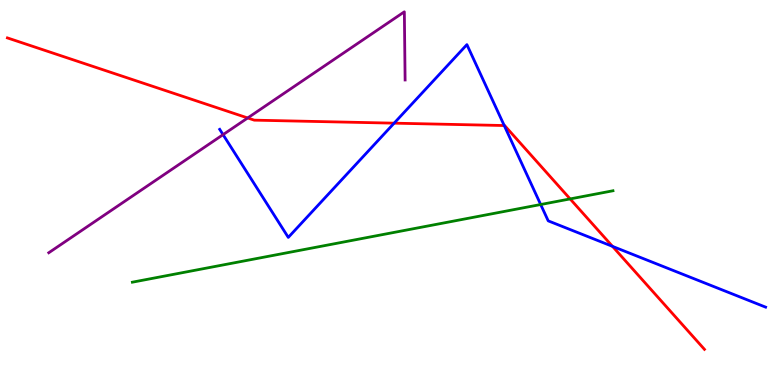[{'lines': ['blue', 'red'], 'intersections': [{'x': 5.09, 'y': 6.8}, {'x': 6.51, 'y': 6.74}, {'x': 7.9, 'y': 3.6}]}, {'lines': ['green', 'red'], 'intersections': [{'x': 7.36, 'y': 4.83}]}, {'lines': ['purple', 'red'], 'intersections': [{'x': 3.2, 'y': 6.94}]}, {'lines': ['blue', 'green'], 'intersections': [{'x': 6.98, 'y': 4.69}]}, {'lines': ['blue', 'purple'], 'intersections': [{'x': 2.88, 'y': 6.5}]}, {'lines': ['green', 'purple'], 'intersections': []}]